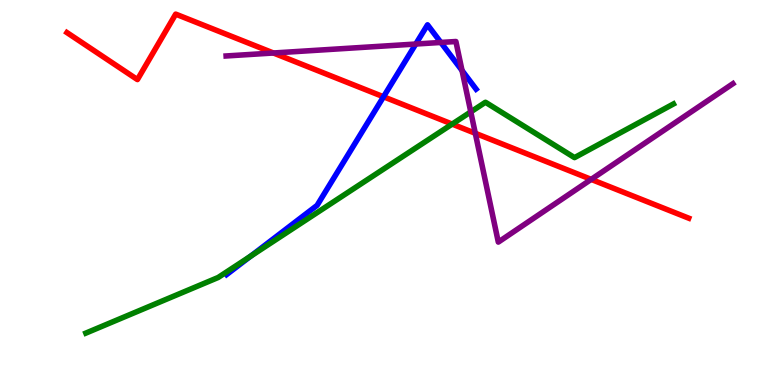[{'lines': ['blue', 'red'], 'intersections': [{'x': 4.95, 'y': 7.49}]}, {'lines': ['green', 'red'], 'intersections': [{'x': 5.83, 'y': 6.78}]}, {'lines': ['purple', 'red'], 'intersections': [{'x': 3.53, 'y': 8.62}, {'x': 6.13, 'y': 6.54}, {'x': 7.63, 'y': 5.34}]}, {'lines': ['blue', 'green'], 'intersections': [{'x': 3.23, 'y': 3.35}]}, {'lines': ['blue', 'purple'], 'intersections': [{'x': 5.36, 'y': 8.86}, {'x': 5.69, 'y': 8.9}, {'x': 5.96, 'y': 8.17}]}, {'lines': ['green', 'purple'], 'intersections': [{'x': 6.07, 'y': 7.09}]}]